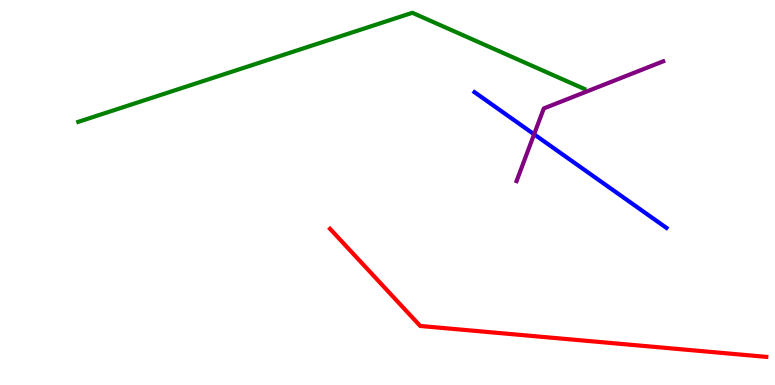[{'lines': ['blue', 'red'], 'intersections': []}, {'lines': ['green', 'red'], 'intersections': []}, {'lines': ['purple', 'red'], 'intersections': []}, {'lines': ['blue', 'green'], 'intersections': []}, {'lines': ['blue', 'purple'], 'intersections': [{'x': 6.89, 'y': 6.51}]}, {'lines': ['green', 'purple'], 'intersections': []}]